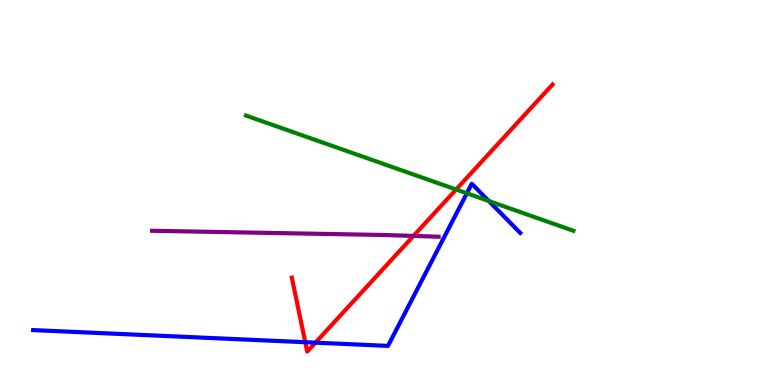[{'lines': ['blue', 'red'], 'intersections': [{'x': 3.94, 'y': 1.11}, {'x': 4.07, 'y': 1.1}]}, {'lines': ['green', 'red'], 'intersections': [{'x': 5.89, 'y': 5.08}]}, {'lines': ['purple', 'red'], 'intersections': [{'x': 5.34, 'y': 3.87}]}, {'lines': ['blue', 'green'], 'intersections': [{'x': 6.02, 'y': 4.98}, {'x': 6.31, 'y': 4.78}]}, {'lines': ['blue', 'purple'], 'intersections': []}, {'lines': ['green', 'purple'], 'intersections': []}]